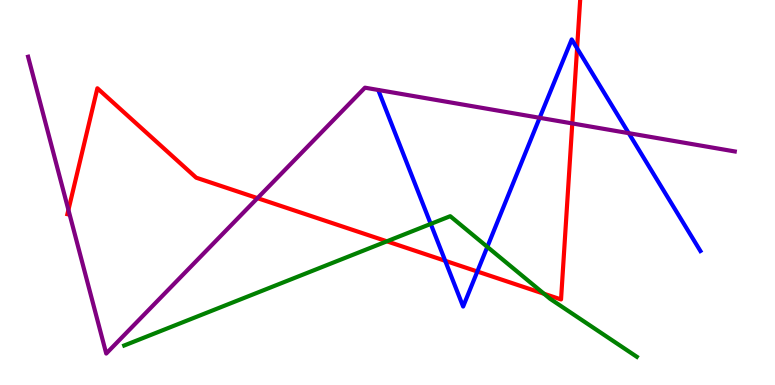[{'lines': ['blue', 'red'], 'intersections': [{'x': 5.74, 'y': 3.23}, {'x': 6.16, 'y': 2.95}, {'x': 7.45, 'y': 8.75}]}, {'lines': ['green', 'red'], 'intersections': [{'x': 4.99, 'y': 3.73}, {'x': 7.02, 'y': 2.37}]}, {'lines': ['purple', 'red'], 'intersections': [{'x': 0.883, 'y': 4.55}, {'x': 3.32, 'y': 4.85}, {'x': 7.38, 'y': 6.79}]}, {'lines': ['blue', 'green'], 'intersections': [{'x': 5.56, 'y': 4.18}, {'x': 6.29, 'y': 3.59}]}, {'lines': ['blue', 'purple'], 'intersections': [{'x': 6.96, 'y': 6.94}, {'x': 8.11, 'y': 6.54}]}, {'lines': ['green', 'purple'], 'intersections': []}]